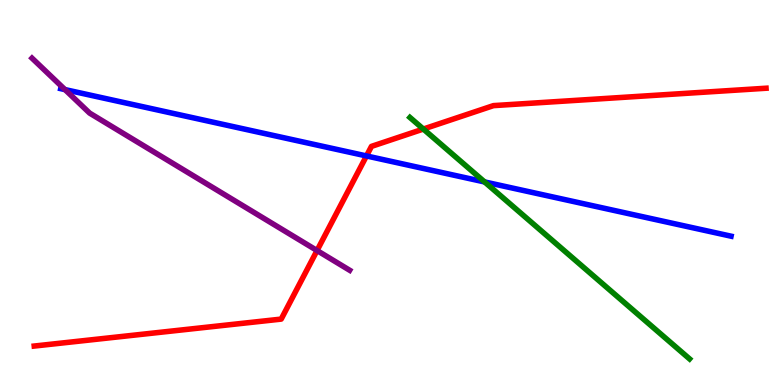[{'lines': ['blue', 'red'], 'intersections': [{'x': 4.73, 'y': 5.95}]}, {'lines': ['green', 'red'], 'intersections': [{'x': 5.46, 'y': 6.65}]}, {'lines': ['purple', 'red'], 'intersections': [{'x': 4.09, 'y': 3.49}]}, {'lines': ['blue', 'green'], 'intersections': [{'x': 6.25, 'y': 5.27}]}, {'lines': ['blue', 'purple'], 'intersections': [{'x': 0.838, 'y': 7.67}]}, {'lines': ['green', 'purple'], 'intersections': []}]